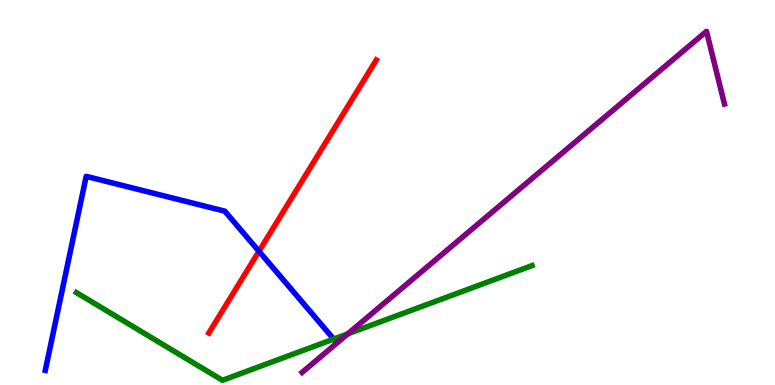[{'lines': ['blue', 'red'], 'intersections': [{'x': 3.34, 'y': 3.47}]}, {'lines': ['green', 'red'], 'intersections': []}, {'lines': ['purple', 'red'], 'intersections': []}, {'lines': ['blue', 'green'], 'intersections': [{'x': 4.31, 'y': 1.19}]}, {'lines': ['blue', 'purple'], 'intersections': []}, {'lines': ['green', 'purple'], 'intersections': [{'x': 4.49, 'y': 1.33}]}]